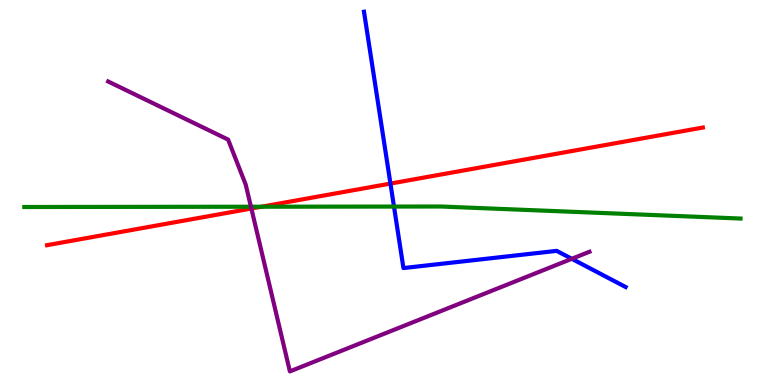[{'lines': ['blue', 'red'], 'intersections': [{'x': 5.04, 'y': 5.23}]}, {'lines': ['green', 'red'], 'intersections': [{'x': 3.37, 'y': 4.63}]}, {'lines': ['purple', 'red'], 'intersections': [{'x': 3.24, 'y': 4.58}]}, {'lines': ['blue', 'green'], 'intersections': [{'x': 5.08, 'y': 4.63}]}, {'lines': ['blue', 'purple'], 'intersections': [{'x': 7.38, 'y': 3.28}]}, {'lines': ['green', 'purple'], 'intersections': [{'x': 3.24, 'y': 4.63}]}]